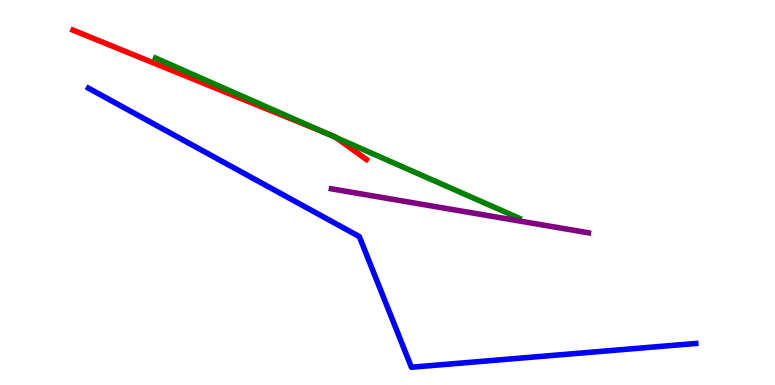[{'lines': ['blue', 'red'], 'intersections': []}, {'lines': ['green', 'red'], 'intersections': [{'x': 4.2, 'y': 6.55}, {'x': 4.33, 'y': 6.43}]}, {'lines': ['purple', 'red'], 'intersections': []}, {'lines': ['blue', 'green'], 'intersections': []}, {'lines': ['blue', 'purple'], 'intersections': []}, {'lines': ['green', 'purple'], 'intersections': []}]